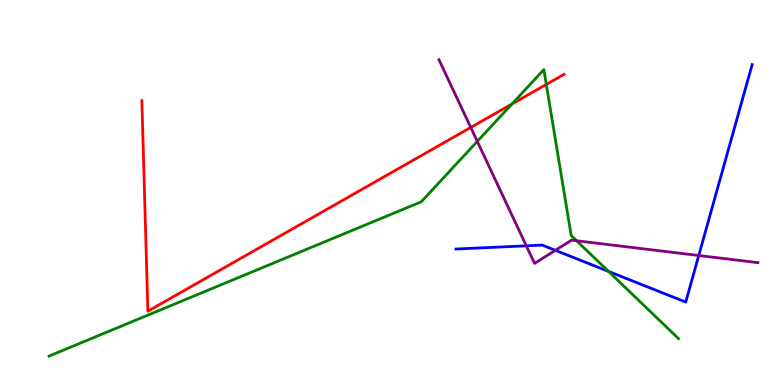[{'lines': ['blue', 'red'], 'intersections': []}, {'lines': ['green', 'red'], 'intersections': [{'x': 6.61, 'y': 7.3}, {'x': 7.05, 'y': 7.81}]}, {'lines': ['purple', 'red'], 'intersections': [{'x': 6.07, 'y': 6.69}]}, {'lines': ['blue', 'green'], 'intersections': [{'x': 7.85, 'y': 2.95}]}, {'lines': ['blue', 'purple'], 'intersections': [{'x': 6.79, 'y': 3.62}, {'x': 7.17, 'y': 3.5}, {'x': 9.02, 'y': 3.36}]}, {'lines': ['green', 'purple'], 'intersections': [{'x': 6.16, 'y': 6.33}, {'x': 7.44, 'y': 3.75}]}]